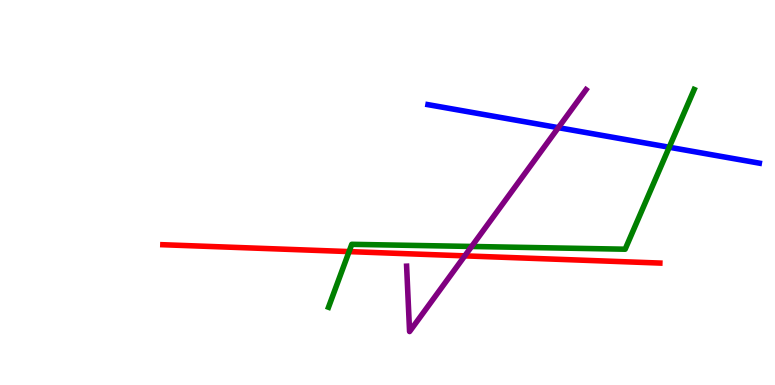[{'lines': ['blue', 'red'], 'intersections': []}, {'lines': ['green', 'red'], 'intersections': [{'x': 4.5, 'y': 3.47}]}, {'lines': ['purple', 'red'], 'intersections': [{'x': 6.0, 'y': 3.35}]}, {'lines': ['blue', 'green'], 'intersections': [{'x': 8.64, 'y': 6.18}]}, {'lines': ['blue', 'purple'], 'intersections': [{'x': 7.2, 'y': 6.68}]}, {'lines': ['green', 'purple'], 'intersections': [{'x': 6.09, 'y': 3.6}]}]